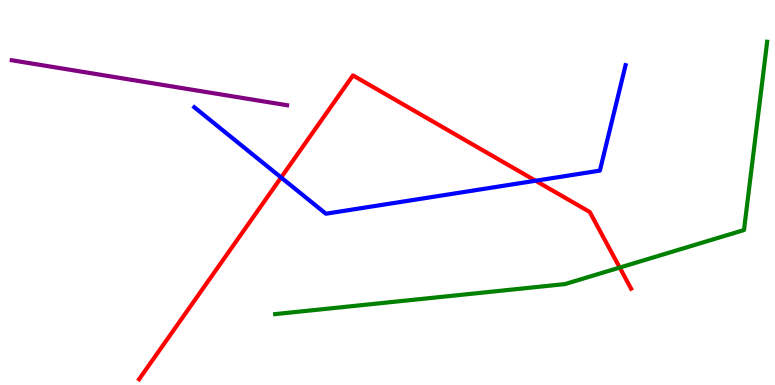[{'lines': ['blue', 'red'], 'intersections': [{'x': 3.63, 'y': 5.39}, {'x': 6.91, 'y': 5.31}]}, {'lines': ['green', 'red'], 'intersections': [{'x': 8.0, 'y': 3.05}]}, {'lines': ['purple', 'red'], 'intersections': []}, {'lines': ['blue', 'green'], 'intersections': []}, {'lines': ['blue', 'purple'], 'intersections': []}, {'lines': ['green', 'purple'], 'intersections': []}]